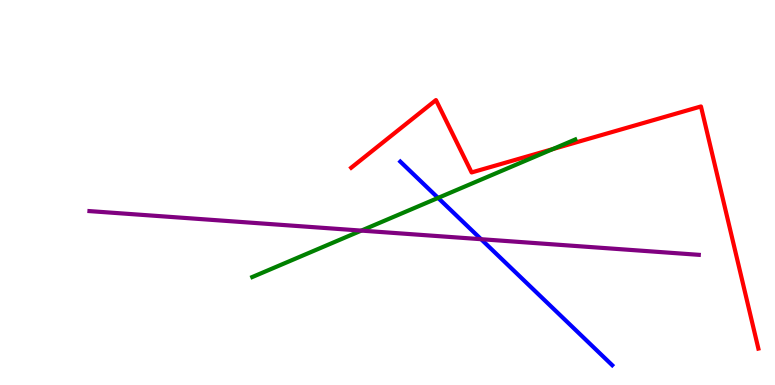[{'lines': ['blue', 'red'], 'intersections': []}, {'lines': ['green', 'red'], 'intersections': [{'x': 7.13, 'y': 6.13}]}, {'lines': ['purple', 'red'], 'intersections': []}, {'lines': ['blue', 'green'], 'intersections': [{'x': 5.65, 'y': 4.86}]}, {'lines': ['blue', 'purple'], 'intersections': [{'x': 6.21, 'y': 3.79}]}, {'lines': ['green', 'purple'], 'intersections': [{'x': 4.66, 'y': 4.01}]}]